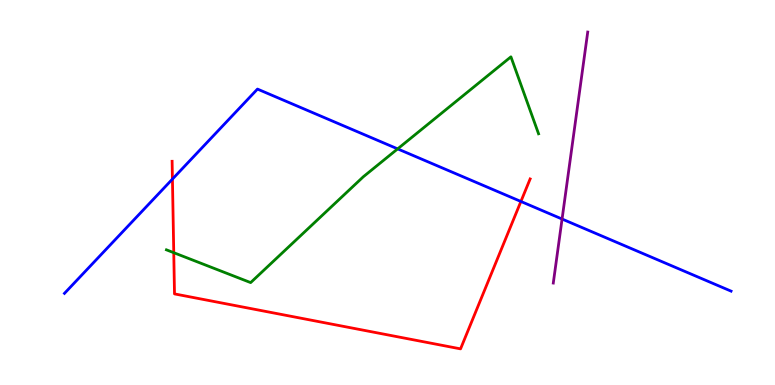[{'lines': ['blue', 'red'], 'intersections': [{'x': 2.22, 'y': 5.35}, {'x': 6.72, 'y': 4.77}]}, {'lines': ['green', 'red'], 'intersections': [{'x': 2.24, 'y': 3.44}]}, {'lines': ['purple', 'red'], 'intersections': []}, {'lines': ['blue', 'green'], 'intersections': [{'x': 5.13, 'y': 6.13}]}, {'lines': ['blue', 'purple'], 'intersections': [{'x': 7.25, 'y': 4.31}]}, {'lines': ['green', 'purple'], 'intersections': []}]